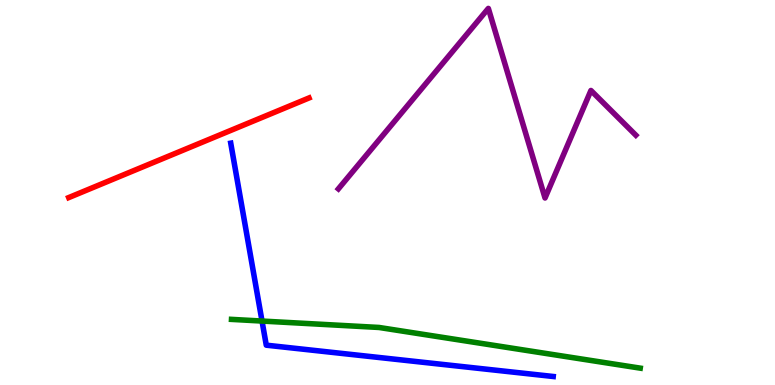[{'lines': ['blue', 'red'], 'intersections': []}, {'lines': ['green', 'red'], 'intersections': []}, {'lines': ['purple', 'red'], 'intersections': []}, {'lines': ['blue', 'green'], 'intersections': [{'x': 3.38, 'y': 1.66}]}, {'lines': ['blue', 'purple'], 'intersections': []}, {'lines': ['green', 'purple'], 'intersections': []}]